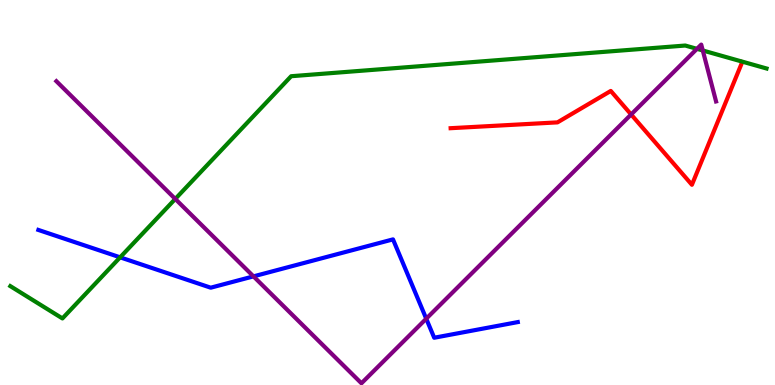[{'lines': ['blue', 'red'], 'intersections': []}, {'lines': ['green', 'red'], 'intersections': []}, {'lines': ['purple', 'red'], 'intersections': [{'x': 8.14, 'y': 7.03}]}, {'lines': ['blue', 'green'], 'intersections': [{'x': 1.55, 'y': 3.32}]}, {'lines': ['blue', 'purple'], 'intersections': [{'x': 3.27, 'y': 2.82}, {'x': 5.5, 'y': 1.72}]}, {'lines': ['green', 'purple'], 'intersections': [{'x': 2.26, 'y': 4.83}, {'x': 8.99, 'y': 8.73}, {'x': 9.07, 'y': 8.69}]}]